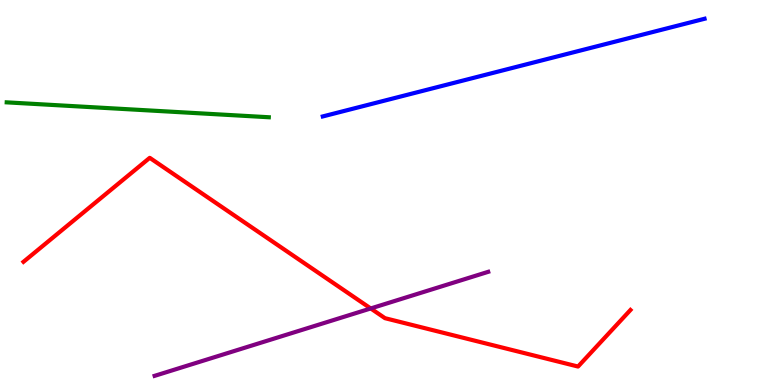[{'lines': ['blue', 'red'], 'intersections': []}, {'lines': ['green', 'red'], 'intersections': []}, {'lines': ['purple', 'red'], 'intersections': [{'x': 4.78, 'y': 1.99}]}, {'lines': ['blue', 'green'], 'intersections': []}, {'lines': ['blue', 'purple'], 'intersections': []}, {'lines': ['green', 'purple'], 'intersections': []}]